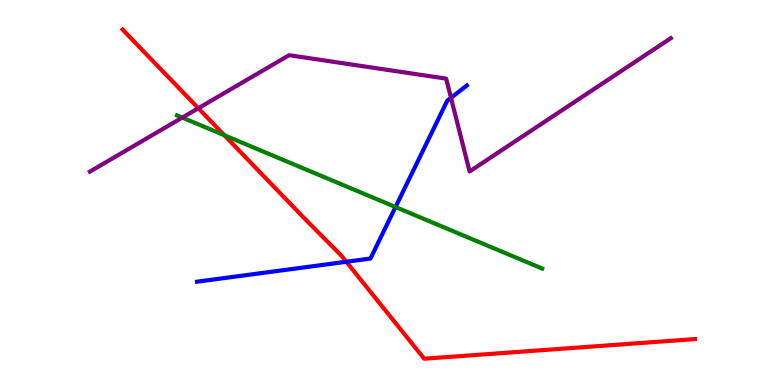[{'lines': ['blue', 'red'], 'intersections': [{'x': 4.47, 'y': 3.2}]}, {'lines': ['green', 'red'], 'intersections': [{'x': 2.9, 'y': 6.49}]}, {'lines': ['purple', 'red'], 'intersections': [{'x': 2.56, 'y': 7.19}]}, {'lines': ['blue', 'green'], 'intersections': [{'x': 5.1, 'y': 4.62}]}, {'lines': ['blue', 'purple'], 'intersections': [{'x': 5.82, 'y': 7.46}]}, {'lines': ['green', 'purple'], 'intersections': [{'x': 2.35, 'y': 6.95}]}]